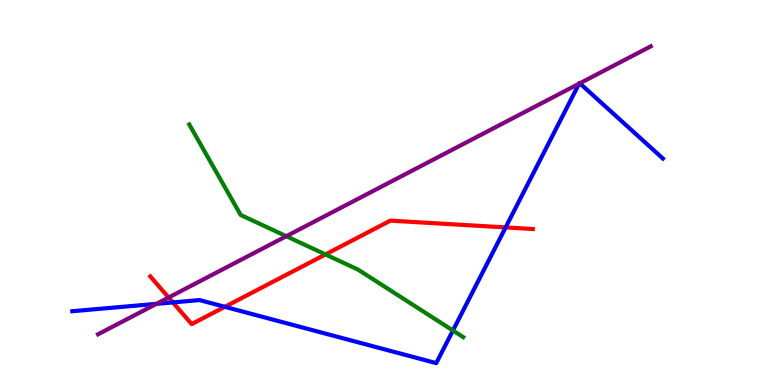[{'lines': ['blue', 'red'], 'intersections': [{'x': 2.23, 'y': 2.15}, {'x': 2.9, 'y': 2.03}, {'x': 6.52, 'y': 4.09}]}, {'lines': ['green', 'red'], 'intersections': [{'x': 4.2, 'y': 3.39}]}, {'lines': ['purple', 'red'], 'intersections': [{'x': 2.18, 'y': 2.27}]}, {'lines': ['blue', 'green'], 'intersections': [{'x': 5.84, 'y': 1.42}]}, {'lines': ['blue', 'purple'], 'intersections': [{'x': 2.02, 'y': 2.11}, {'x': 7.47, 'y': 7.83}, {'x': 7.48, 'y': 7.84}]}, {'lines': ['green', 'purple'], 'intersections': [{'x': 3.69, 'y': 3.86}]}]